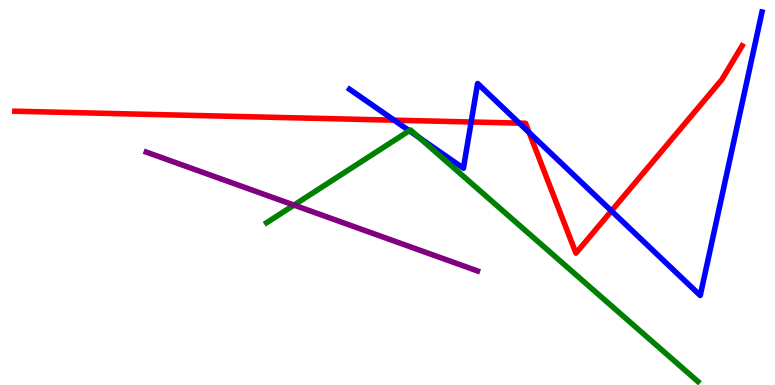[{'lines': ['blue', 'red'], 'intersections': [{'x': 5.09, 'y': 6.88}, {'x': 6.08, 'y': 6.83}, {'x': 6.7, 'y': 6.8}, {'x': 6.83, 'y': 6.56}, {'x': 7.89, 'y': 4.52}]}, {'lines': ['green', 'red'], 'intersections': []}, {'lines': ['purple', 'red'], 'intersections': []}, {'lines': ['blue', 'green'], 'intersections': [{'x': 5.28, 'y': 6.6}, {'x': 5.41, 'y': 6.43}]}, {'lines': ['blue', 'purple'], 'intersections': []}, {'lines': ['green', 'purple'], 'intersections': [{'x': 3.79, 'y': 4.67}]}]